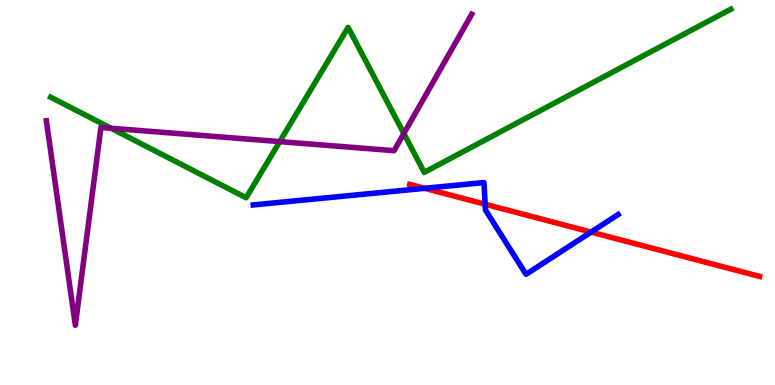[{'lines': ['blue', 'red'], 'intersections': [{'x': 5.48, 'y': 5.11}, {'x': 6.26, 'y': 4.7}, {'x': 7.63, 'y': 3.97}]}, {'lines': ['green', 'red'], 'intersections': []}, {'lines': ['purple', 'red'], 'intersections': []}, {'lines': ['blue', 'green'], 'intersections': []}, {'lines': ['blue', 'purple'], 'intersections': []}, {'lines': ['green', 'purple'], 'intersections': [{'x': 1.43, 'y': 6.67}, {'x': 3.61, 'y': 6.32}, {'x': 5.21, 'y': 6.53}]}]